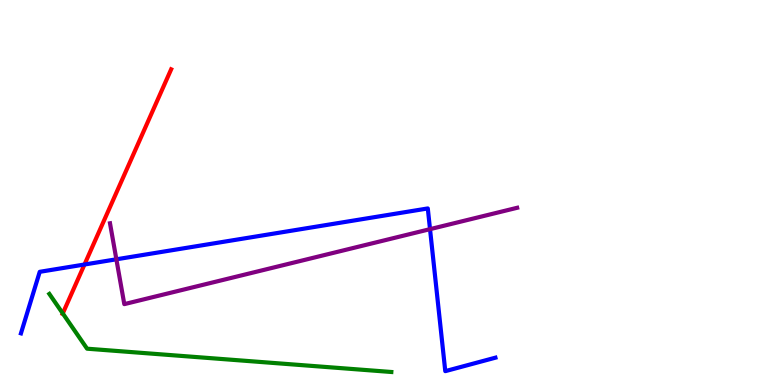[{'lines': ['blue', 'red'], 'intersections': [{'x': 1.09, 'y': 3.13}]}, {'lines': ['green', 'red'], 'intersections': [{'x': 0.81, 'y': 1.86}]}, {'lines': ['purple', 'red'], 'intersections': []}, {'lines': ['blue', 'green'], 'intersections': []}, {'lines': ['blue', 'purple'], 'intersections': [{'x': 1.5, 'y': 3.26}, {'x': 5.55, 'y': 4.05}]}, {'lines': ['green', 'purple'], 'intersections': []}]